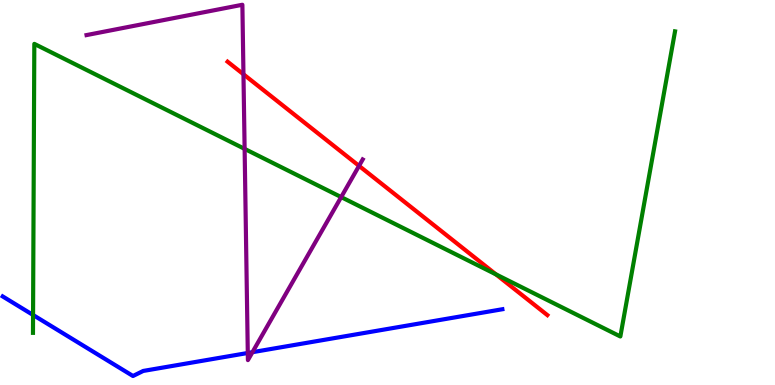[{'lines': ['blue', 'red'], 'intersections': []}, {'lines': ['green', 'red'], 'intersections': [{'x': 6.4, 'y': 2.87}]}, {'lines': ['purple', 'red'], 'intersections': [{'x': 3.14, 'y': 8.07}, {'x': 4.63, 'y': 5.69}]}, {'lines': ['blue', 'green'], 'intersections': [{'x': 0.427, 'y': 1.82}]}, {'lines': ['blue', 'purple'], 'intersections': [{'x': 3.2, 'y': 0.832}, {'x': 3.26, 'y': 0.852}]}, {'lines': ['green', 'purple'], 'intersections': [{'x': 3.16, 'y': 6.13}, {'x': 4.4, 'y': 4.88}]}]